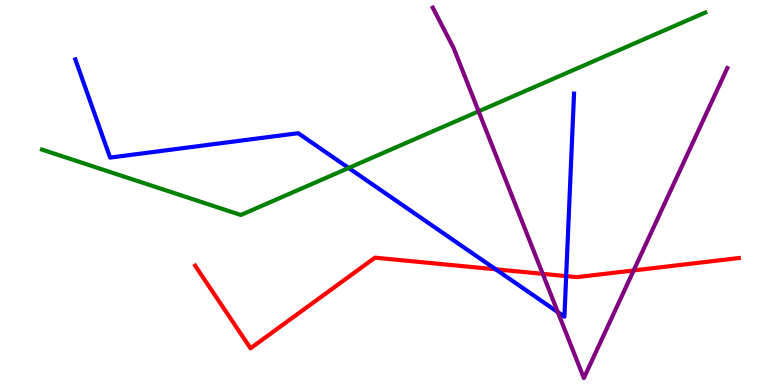[{'lines': ['blue', 'red'], 'intersections': [{'x': 6.4, 'y': 3.0}, {'x': 7.31, 'y': 2.83}]}, {'lines': ['green', 'red'], 'intersections': []}, {'lines': ['purple', 'red'], 'intersections': [{'x': 7.0, 'y': 2.89}, {'x': 8.18, 'y': 2.98}]}, {'lines': ['blue', 'green'], 'intersections': [{'x': 4.5, 'y': 5.64}]}, {'lines': ['blue', 'purple'], 'intersections': [{'x': 7.2, 'y': 1.89}]}, {'lines': ['green', 'purple'], 'intersections': [{'x': 6.18, 'y': 7.11}]}]